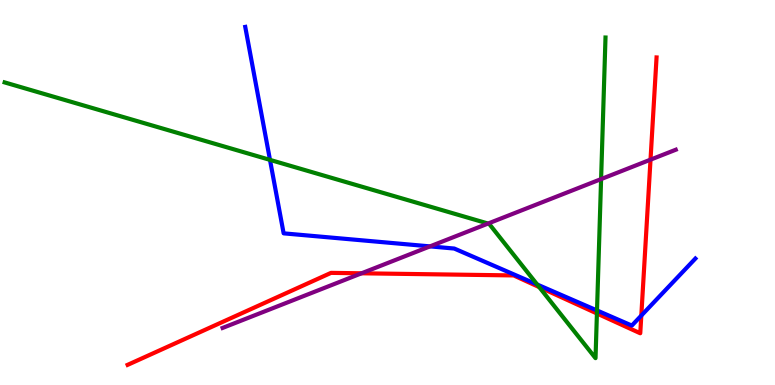[{'lines': ['blue', 'red'], 'intersections': [{'x': 8.27, 'y': 1.8}]}, {'lines': ['green', 'red'], 'intersections': [{'x': 6.96, 'y': 2.54}, {'x': 7.7, 'y': 1.86}]}, {'lines': ['purple', 'red'], 'intersections': [{'x': 4.67, 'y': 2.9}, {'x': 8.39, 'y': 5.85}]}, {'lines': ['blue', 'green'], 'intersections': [{'x': 3.48, 'y': 5.85}, {'x': 6.93, 'y': 2.61}, {'x': 7.7, 'y': 1.94}]}, {'lines': ['blue', 'purple'], 'intersections': [{'x': 5.55, 'y': 3.6}]}, {'lines': ['green', 'purple'], 'intersections': [{'x': 6.3, 'y': 4.19}, {'x': 7.76, 'y': 5.35}]}]